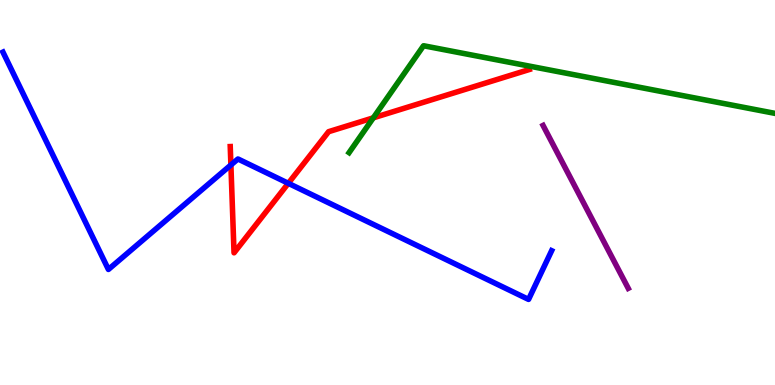[{'lines': ['blue', 'red'], 'intersections': [{'x': 2.98, 'y': 5.71}, {'x': 3.72, 'y': 5.24}]}, {'lines': ['green', 'red'], 'intersections': [{'x': 4.82, 'y': 6.94}]}, {'lines': ['purple', 'red'], 'intersections': []}, {'lines': ['blue', 'green'], 'intersections': []}, {'lines': ['blue', 'purple'], 'intersections': []}, {'lines': ['green', 'purple'], 'intersections': []}]